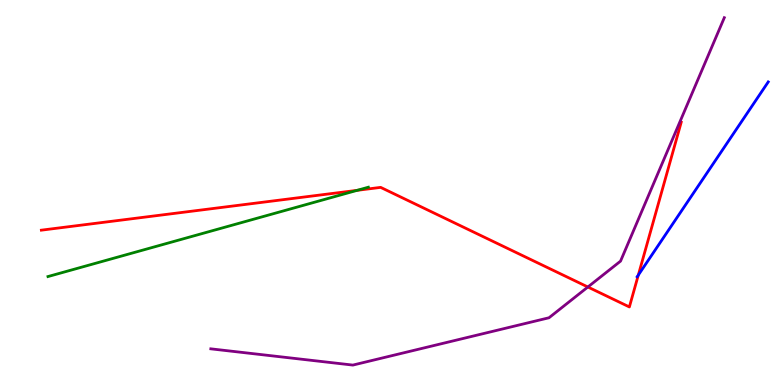[{'lines': ['blue', 'red'], 'intersections': [{'x': 8.24, 'y': 2.86}]}, {'lines': ['green', 'red'], 'intersections': [{'x': 4.61, 'y': 5.06}]}, {'lines': ['purple', 'red'], 'intersections': [{'x': 7.59, 'y': 2.55}]}, {'lines': ['blue', 'green'], 'intersections': []}, {'lines': ['blue', 'purple'], 'intersections': []}, {'lines': ['green', 'purple'], 'intersections': []}]